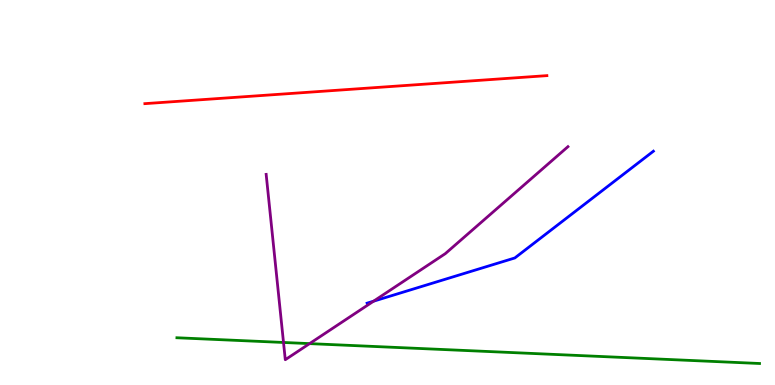[{'lines': ['blue', 'red'], 'intersections': []}, {'lines': ['green', 'red'], 'intersections': []}, {'lines': ['purple', 'red'], 'intersections': []}, {'lines': ['blue', 'green'], 'intersections': []}, {'lines': ['blue', 'purple'], 'intersections': [{'x': 4.82, 'y': 2.18}]}, {'lines': ['green', 'purple'], 'intersections': [{'x': 3.66, 'y': 1.1}, {'x': 3.99, 'y': 1.07}]}]